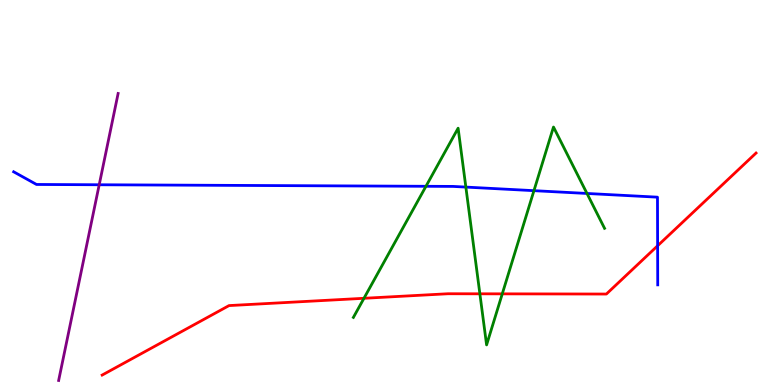[{'lines': ['blue', 'red'], 'intersections': [{'x': 8.49, 'y': 3.62}]}, {'lines': ['green', 'red'], 'intersections': [{'x': 4.7, 'y': 2.25}, {'x': 6.19, 'y': 2.37}, {'x': 6.48, 'y': 2.37}]}, {'lines': ['purple', 'red'], 'intersections': []}, {'lines': ['blue', 'green'], 'intersections': [{'x': 5.5, 'y': 5.16}, {'x': 6.01, 'y': 5.14}, {'x': 6.89, 'y': 5.05}, {'x': 7.57, 'y': 4.98}]}, {'lines': ['blue', 'purple'], 'intersections': [{'x': 1.28, 'y': 5.2}]}, {'lines': ['green', 'purple'], 'intersections': []}]